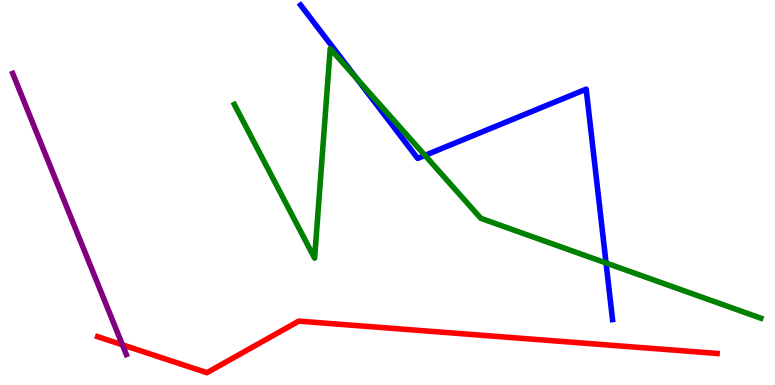[{'lines': ['blue', 'red'], 'intersections': []}, {'lines': ['green', 'red'], 'intersections': []}, {'lines': ['purple', 'red'], 'intersections': [{'x': 1.58, 'y': 1.04}]}, {'lines': ['blue', 'green'], 'intersections': [{'x': 4.6, 'y': 7.96}, {'x': 5.48, 'y': 5.96}, {'x': 7.82, 'y': 3.17}]}, {'lines': ['blue', 'purple'], 'intersections': []}, {'lines': ['green', 'purple'], 'intersections': []}]